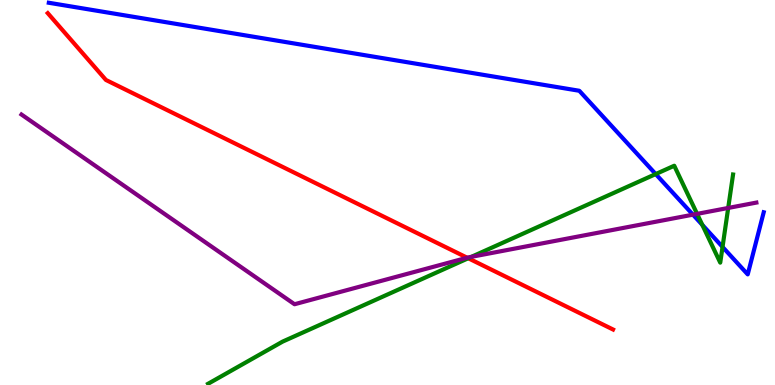[{'lines': ['blue', 'red'], 'intersections': []}, {'lines': ['green', 'red'], 'intersections': [{'x': 6.04, 'y': 3.29}]}, {'lines': ['purple', 'red'], 'intersections': [{'x': 6.03, 'y': 3.31}]}, {'lines': ['blue', 'green'], 'intersections': [{'x': 8.46, 'y': 5.48}, {'x': 9.06, 'y': 4.16}, {'x': 9.32, 'y': 3.59}]}, {'lines': ['blue', 'purple'], 'intersections': [{'x': 8.94, 'y': 4.42}]}, {'lines': ['green', 'purple'], 'intersections': [{'x': 6.08, 'y': 3.33}, {'x': 8.99, 'y': 4.44}, {'x': 9.4, 'y': 4.6}]}]